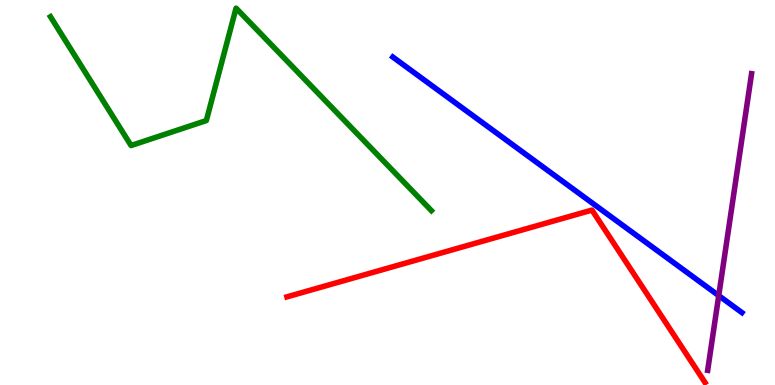[{'lines': ['blue', 'red'], 'intersections': []}, {'lines': ['green', 'red'], 'intersections': []}, {'lines': ['purple', 'red'], 'intersections': []}, {'lines': ['blue', 'green'], 'intersections': []}, {'lines': ['blue', 'purple'], 'intersections': [{'x': 9.27, 'y': 2.32}]}, {'lines': ['green', 'purple'], 'intersections': []}]